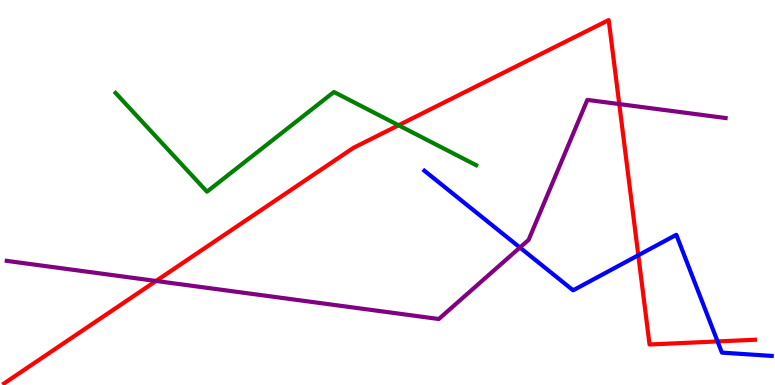[{'lines': ['blue', 'red'], 'intersections': [{'x': 8.24, 'y': 3.37}, {'x': 9.26, 'y': 1.13}]}, {'lines': ['green', 'red'], 'intersections': [{'x': 5.14, 'y': 6.75}]}, {'lines': ['purple', 'red'], 'intersections': [{'x': 2.01, 'y': 2.7}, {'x': 7.99, 'y': 7.3}]}, {'lines': ['blue', 'green'], 'intersections': []}, {'lines': ['blue', 'purple'], 'intersections': [{'x': 6.71, 'y': 3.57}]}, {'lines': ['green', 'purple'], 'intersections': []}]